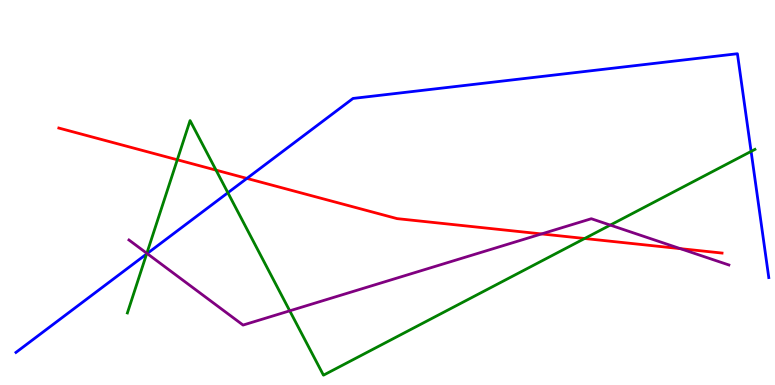[{'lines': ['blue', 'red'], 'intersections': [{'x': 3.19, 'y': 5.37}]}, {'lines': ['green', 'red'], 'intersections': [{'x': 2.29, 'y': 5.85}, {'x': 2.79, 'y': 5.58}, {'x': 7.54, 'y': 3.81}]}, {'lines': ['purple', 'red'], 'intersections': [{'x': 6.99, 'y': 3.92}, {'x': 8.78, 'y': 3.54}]}, {'lines': ['blue', 'green'], 'intersections': [{'x': 1.89, 'y': 3.4}, {'x': 2.94, 'y': 4.99}, {'x': 9.69, 'y': 6.07}]}, {'lines': ['blue', 'purple'], 'intersections': [{'x': 1.9, 'y': 3.41}]}, {'lines': ['green', 'purple'], 'intersections': [{'x': 1.89, 'y': 3.42}, {'x': 3.74, 'y': 1.93}, {'x': 7.87, 'y': 4.15}]}]